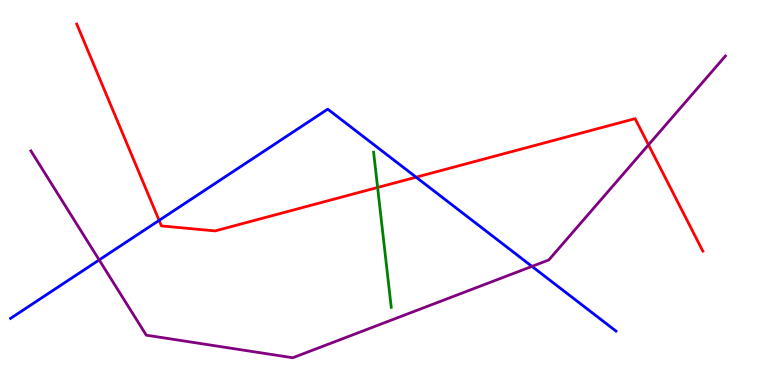[{'lines': ['blue', 'red'], 'intersections': [{'x': 2.05, 'y': 4.28}, {'x': 5.37, 'y': 5.4}]}, {'lines': ['green', 'red'], 'intersections': [{'x': 4.87, 'y': 5.13}]}, {'lines': ['purple', 'red'], 'intersections': [{'x': 8.37, 'y': 6.24}]}, {'lines': ['blue', 'green'], 'intersections': []}, {'lines': ['blue', 'purple'], 'intersections': [{'x': 1.28, 'y': 3.25}, {'x': 6.86, 'y': 3.08}]}, {'lines': ['green', 'purple'], 'intersections': []}]